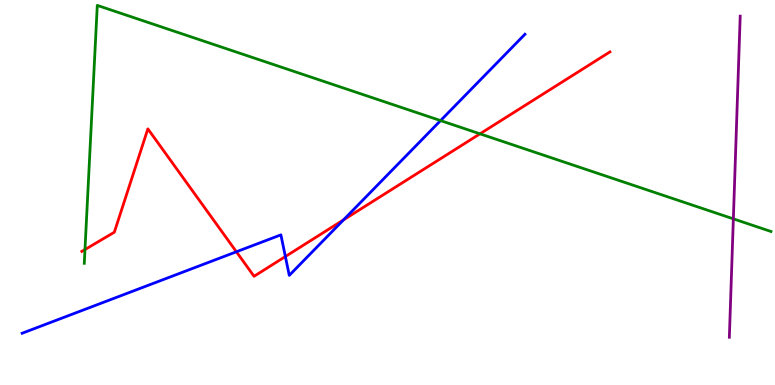[{'lines': ['blue', 'red'], 'intersections': [{'x': 3.05, 'y': 3.46}, {'x': 3.68, 'y': 3.34}, {'x': 4.43, 'y': 4.29}]}, {'lines': ['green', 'red'], 'intersections': [{'x': 1.1, 'y': 3.52}, {'x': 6.19, 'y': 6.52}]}, {'lines': ['purple', 'red'], 'intersections': []}, {'lines': ['blue', 'green'], 'intersections': [{'x': 5.68, 'y': 6.87}]}, {'lines': ['blue', 'purple'], 'intersections': []}, {'lines': ['green', 'purple'], 'intersections': [{'x': 9.46, 'y': 4.32}]}]